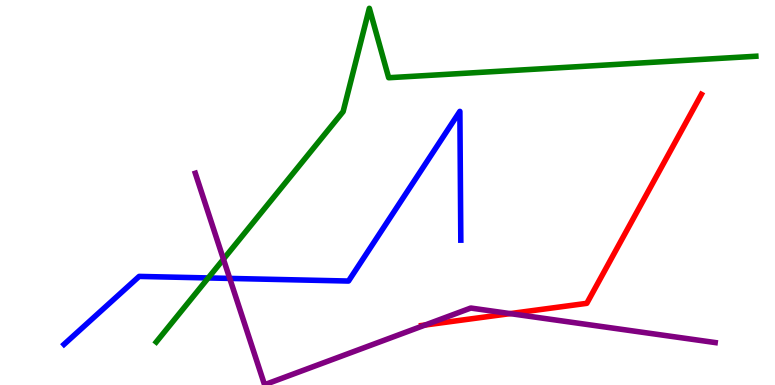[{'lines': ['blue', 'red'], 'intersections': []}, {'lines': ['green', 'red'], 'intersections': []}, {'lines': ['purple', 'red'], 'intersections': [{'x': 5.49, 'y': 1.56}, {'x': 6.58, 'y': 1.85}]}, {'lines': ['blue', 'green'], 'intersections': [{'x': 2.69, 'y': 2.78}]}, {'lines': ['blue', 'purple'], 'intersections': [{'x': 2.96, 'y': 2.77}]}, {'lines': ['green', 'purple'], 'intersections': [{'x': 2.88, 'y': 3.27}]}]